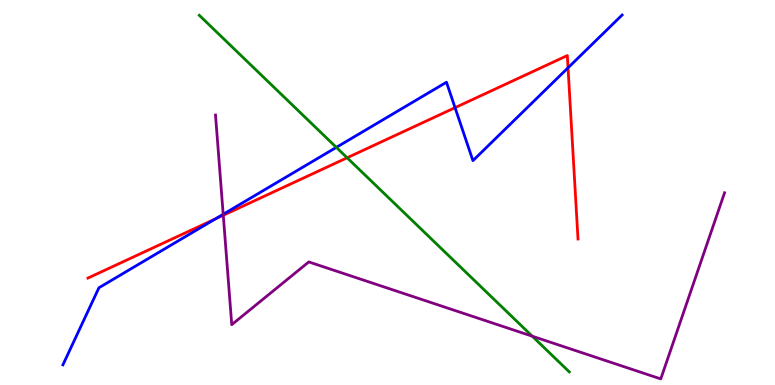[{'lines': ['blue', 'red'], 'intersections': [{'x': 2.78, 'y': 4.31}, {'x': 5.87, 'y': 7.2}, {'x': 7.33, 'y': 8.24}]}, {'lines': ['green', 'red'], 'intersections': [{'x': 4.48, 'y': 5.9}]}, {'lines': ['purple', 'red'], 'intersections': [{'x': 2.88, 'y': 4.41}]}, {'lines': ['blue', 'green'], 'intersections': [{'x': 4.34, 'y': 6.17}]}, {'lines': ['blue', 'purple'], 'intersections': [{'x': 2.88, 'y': 4.43}]}, {'lines': ['green', 'purple'], 'intersections': [{'x': 6.87, 'y': 1.27}]}]